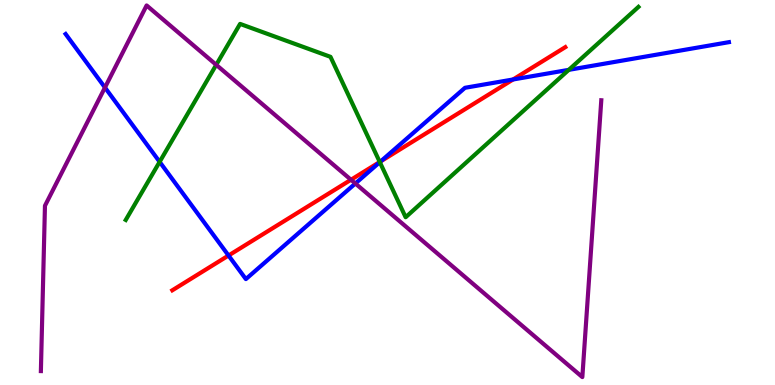[{'lines': ['blue', 'red'], 'intersections': [{'x': 2.95, 'y': 3.36}, {'x': 4.91, 'y': 5.81}, {'x': 6.62, 'y': 7.94}]}, {'lines': ['green', 'red'], 'intersections': [{'x': 4.9, 'y': 5.79}]}, {'lines': ['purple', 'red'], 'intersections': [{'x': 4.53, 'y': 5.33}]}, {'lines': ['blue', 'green'], 'intersections': [{'x': 2.06, 'y': 5.8}, {'x': 4.9, 'y': 5.79}, {'x': 7.34, 'y': 8.19}]}, {'lines': ['blue', 'purple'], 'intersections': [{'x': 1.35, 'y': 7.73}, {'x': 4.59, 'y': 5.23}]}, {'lines': ['green', 'purple'], 'intersections': [{'x': 2.79, 'y': 8.32}]}]